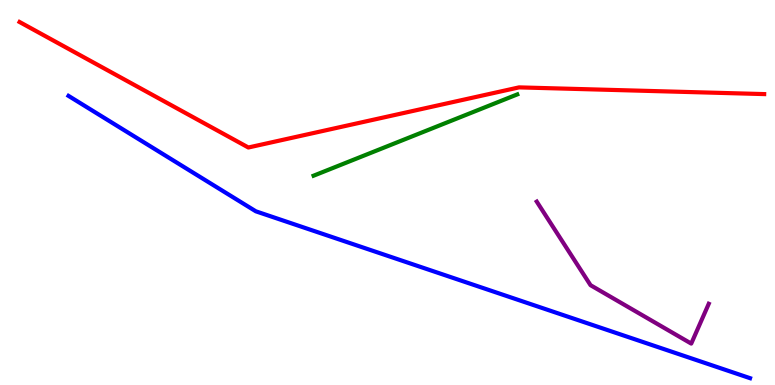[{'lines': ['blue', 'red'], 'intersections': []}, {'lines': ['green', 'red'], 'intersections': []}, {'lines': ['purple', 'red'], 'intersections': []}, {'lines': ['blue', 'green'], 'intersections': []}, {'lines': ['blue', 'purple'], 'intersections': []}, {'lines': ['green', 'purple'], 'intersections': []}]